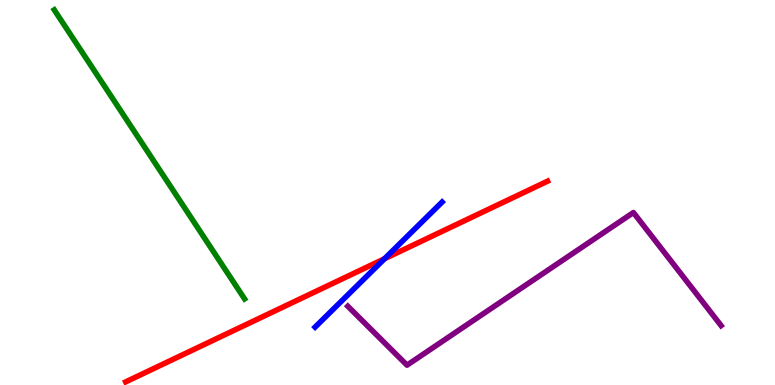[{'lines': ['blue', 'red'], 'intersections': [{'x': 4.96, 'y': 3.28}]}, {'lines': ['green', 'red'], 'intersections': []}, {'lines': ['purple', 'red'], 'intersections': []}, {'lines': ['blue', 'green'], 'intersections': []}, {'lines': ['blue', 'purple'], 'intersections': []}, {'lines': ['green', 'purple'], 'intersections': []}]